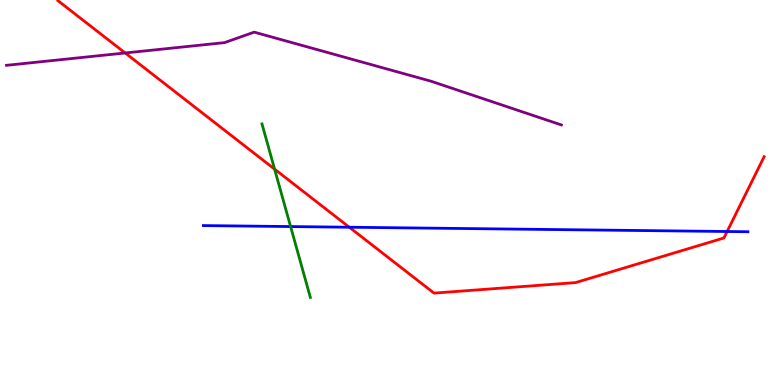[{'lines': ['blue', 'red'], 'intersections': [{'x': 4.51, 'y': 4.1}, {'x': 9.38, 'y': 3.99}]}, {'lines': ['green', 'red'], 'intersections': [{'x': 3.54, 'y': 5.61}]}, {'lines': ['purple', 'red'], 'intersections': [{'x': 1.62, 'y': 8.62}]}, {'lines': ['blue', 'green'], 'intersections': [{'x': 3.75, 'y': 4.12}]}, {'lines': ['blue', 'purple'], 'intersections': []}, {'lines': ['green', 'purple'], 'intersections': []}]